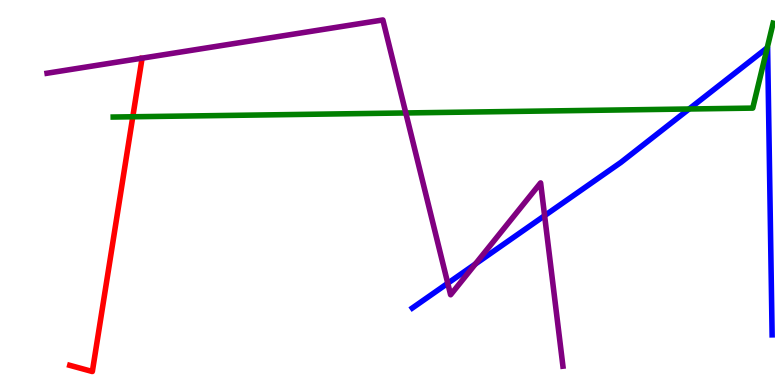[{'lines': ['blue', 'red'], 'intersections': []}, {'lines': ['green', 'red'], 'intersections': [{'x': 1.71, 'y': 6.97}]}, {'lines': ['purple', 'red'], 'intersections': []}, {'lines': ['blue', 'green'], 'intersections': [{'x': 8.89, 'y': 7.17}, {'x': 9.9, 'y': 8.76}]}, {'lines': ['blue', 'purple'], 'intersections': [{'x': 5.78, 'y': 2.64}, {'x': 6.13, 'y': 3.14}, {'x': 7.03, 'y': 4.4}]}, {'lines': ['green', 'purple'], 'intersections': [{'x': 5.24, 'y': 7.07}]}]